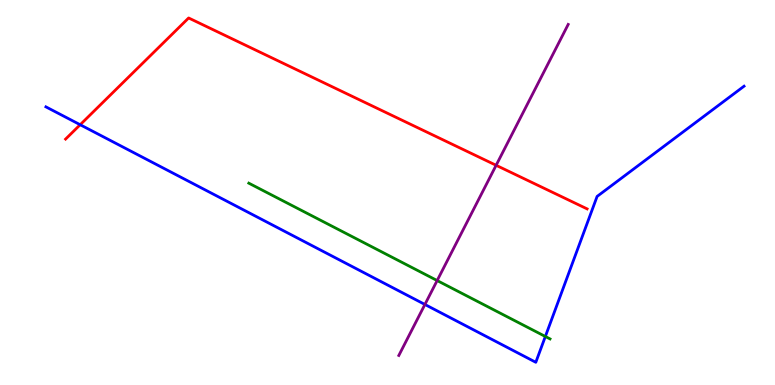[{'lines': ['blue', 'red'], 'intersections': [{'x': 1.03, 'y': 6.76}]}, {'lines': ['green', 'red'], 'intersections': []}, {'lines': ['purple', 'red'], 'intersections': [{'x': 6.4, 'y': 5.71}]}, {'lines': ['blue', 'green'], 'intersections': [{'x': 7.04, 'y': 1.26}]}, {'lines': ['blue', 'purple'], 'intersections': [{'x': 5.48, 'y': 2.09}]}, {'lines': ['green', 'purple'], 'intersections': [{'x': 5.64, 'y': 2.71}]}]